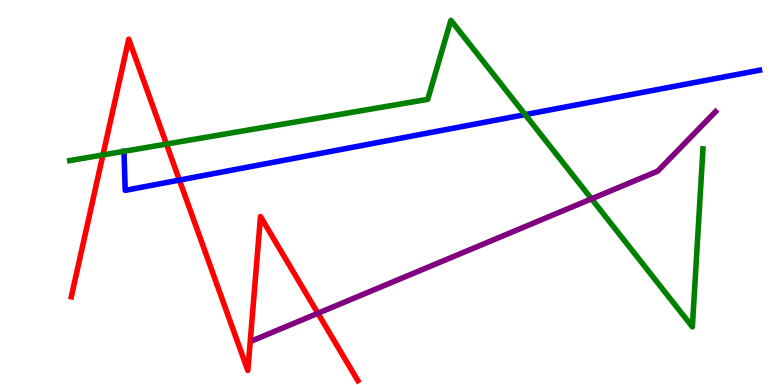[{'lines': ['blue', 'red'], 'intersections': [{'x': 2.31, 'y': 5.32}]}, {'lines': ['green', 'red'], 'intersections': [{'x': 1.33, 'y': 5.98}, {'x': 2.15, 'y': 6.26}]}, {'lines': ['purple', 'red'], 'intersections': [{'x': 4.1, 'y': 1.86}]}, {'lines': ['blue', 'green'], 'intersections': [{'x': 1.6, 'y': 6.07}, {'x': 6.78, 'y': 7.02}]}, {'lines': ['blue', 'purple'], 'intersections': []}, {'lines': ['green', 'purple'], 'intersections': [{'x': 7.63, 'y': 4.84}]}]